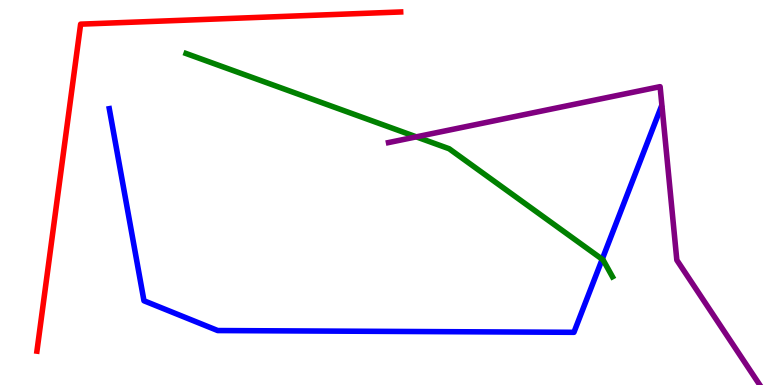[{'lines': ['blue', 'red'], 'intersections': []}, {'lines': ['green', 'red'], 'intersections': []}, {'lines': ['purple', 'red'], 'intersections': []}, {'lines': ['blue', 'green'], 'intersections': [{'x': 7.77, 'y': 3.27}]}, {'lines': ['blue', 'purple'], 'intersections': []}, {'lines': ['green', 'purple'], 'intersections': [{'x': 5.37, 'y': 6.45}]}]